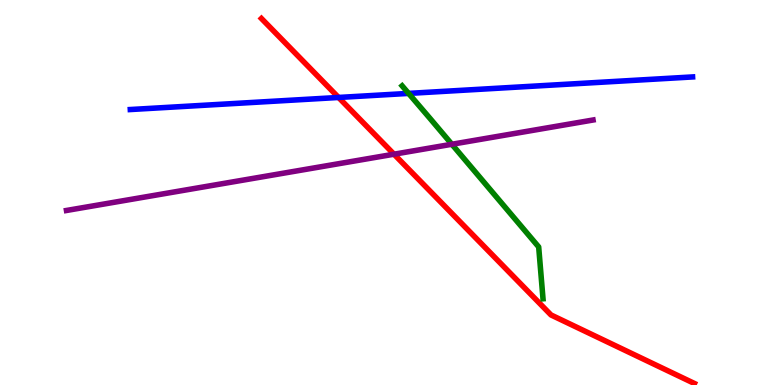[{'lines': ['blue', 'red'], 'intersections': [{'x': 4.37, 'y': 7.47}]}, {'lines': ['green', 'red'], 'intersections': []}, {'lines': ['purple', 'red'], 'intersections': [{'x': 5.08, 'y': 5.99}]}, {'lines': ['blue', 'green'], 'intersections': [{'x': 5.27, 'y': 7.57}]}, {'lines': ['blue', 'purple'], 'intersections': []}, {'lines': ['green', 'purple'], 'intersections': [{'x': 5.83, 'y': 6.25}]}]